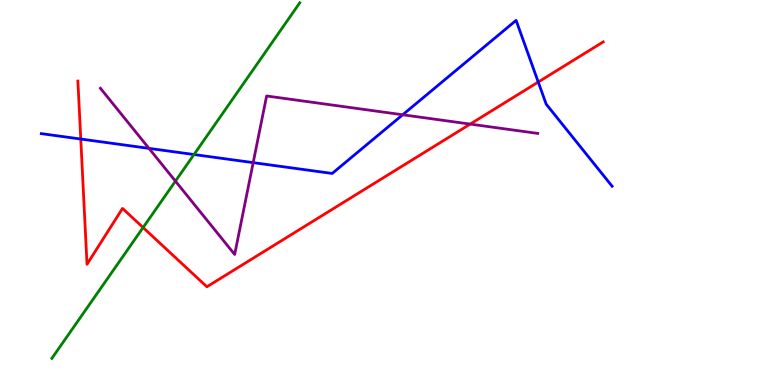[{'lines': ['blue', 'red'], 'intersections': [{'x': 1.04, 'y': 6.39}, {'x': 6.95, 'y': 7.87}]}, {'lines': ['green', 'red'], 'intersections': [{'x': 1.85, 'y': 4.09}]}, {'lines': ['purple', 'red'], 'intersections': [{'x': 6.07, 'y': 6.78}]}, {'lines': ['blue', 'green'], 'intersections': [{'x': 2.5, 'y': 5.99}]}, {'lines': ['blue', 'purple'], 'intersections': [{'x': 1.92, 'y': 6.15}, {'x': 3.27, 'y': 5.78}, {'x': 5.2, 'y': 7.02}]}, {'lines': ['green', 'purple'], 'intersections': [{'x': 2.26, 'y': 5.3}]}]